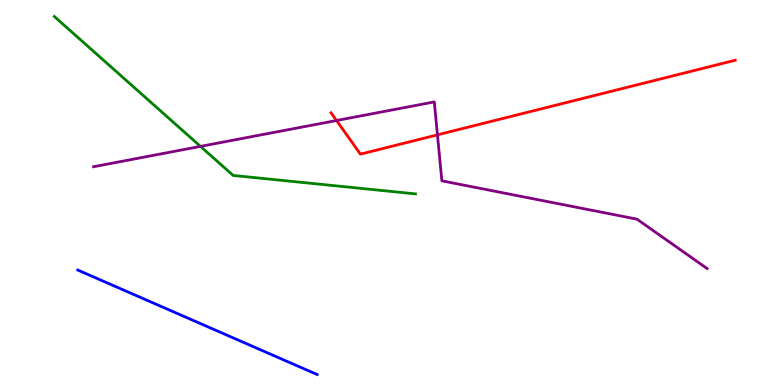[{'lines': ['blue', 'red'], 'intersections': []}, {'lines': ['green', 'red'], 'intersections': []}, {'lines': ['purple', 'red'], 'intersections': [{'x': 4.34, 'y': 6.87}, {'x': 5.64, 'y': 6.5}]}, {'lines': ['blue', 'green'], 'intersections': []}, {'lines': ['blue', 'purple'], 'intersections': []}, {'lines': ['green', 'purple'], 'intersections': [{'x': 2.59, 'y': 6.2}]}]